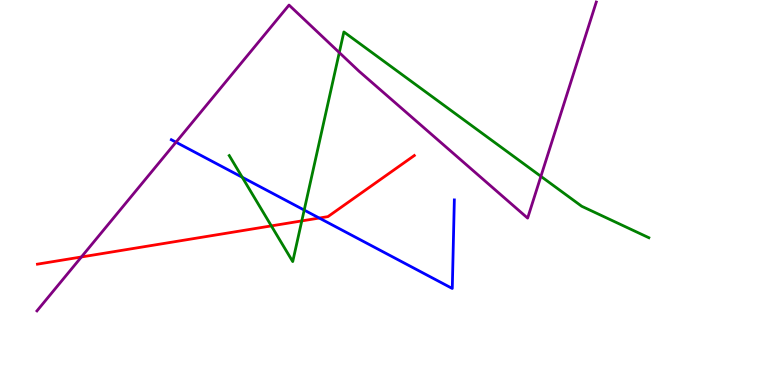[{'lines': ['blue', 'red'], 'intersections': [{'x': 4.12, 'y': 4.34}]}, {'lines': ['green', 'red'], 'intersections': [{'x': 3.5, 'y': 4.13}, {'x': 3.89, 'y': 4.26}]}, {'lines': ['purple', 'red'], 'intersections': [{'x': 1.05, 'y': 3.33}]}, {'lines': ['blue', 'green'], 'intersections': [{'x': 3.13, 'y': 5.4}, {'x': 3.93, 'y': 4.54}]}, {'lines': ['blue', 'purple'], 'intersections': [{'x': 2.27, 'y': 6.31}]}, {'lines': ['green', 'purple'], 'intersections': [{'x': 4.38, 'y': 8.63}, {'x': 6.98, 'y': 5.42}]}]